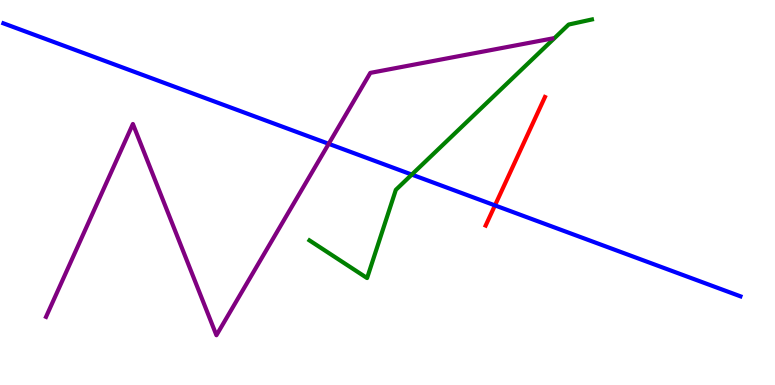[{'lines': ['blue', 'red'], 'intersections': [{'x': 6.39, 'y': 4.67}]}, {'lines': ['green', 'red'], 'intersections': []}, {'lines': ['purple', 'red'], 'intersections': []}, {'lines': ['blue', 'green'], 'intersections': [{'x': 5.31, 'y': 5.47}]}, {'lines': ['blue', 'purple'], 'intersections': [{'x': 4.24, 'y': 6.26}]}, {'lines': ['green', 'purple'], 'intersections': []}]